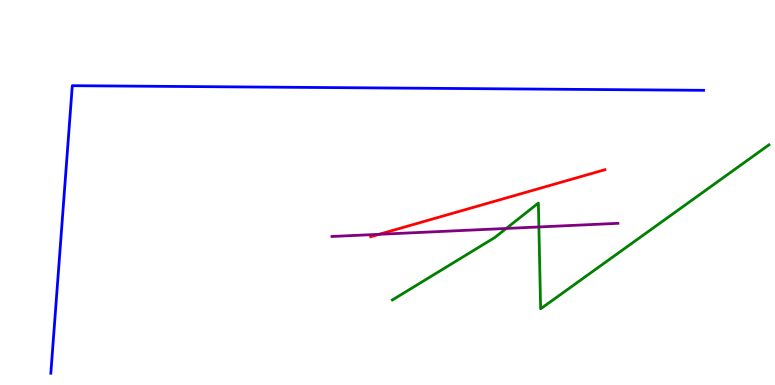[{'lines': ['blue', 'red'], 'intersections': []}, {'lines': ['green', 'red'], 'intersections': []}, {'lines': ['purple', 'red'], 'intersections': [{'x': 4.89, 'y': 3.91}]}, {'lines': ['blue', 'green'], 'intersections': []}, {'lines': ['blue', 'purple'], 'intersections': []}, {'lines': ['green', 'purple'], 'intersections': [{'x': 6.53, 'y': 4.07}, {'x': 6.95, 'y': 4.1}]}]